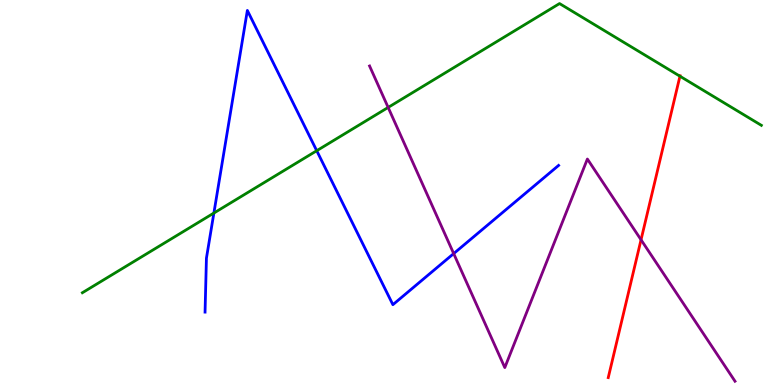[{'lines': ['blue', 'red'], 'intersections': []}, {'lines': ['green', 'red'], 'intersections': [{'x': 8.77, 'y': 8.02}]}, {'lines': ['purple', 'red'], 'intersections': [{'x': 8.27, 'y': 3.77}]}, {'lines': ['blue', 'green'], 'intersections': [{'x': 2.76, 'y': 4.47}, {'x': 4.09, 'y': 6.09}]}, {'lines': ['blue', 'purple'], 'intersections': [{'x': 5.85, 'y': 3.41}]}, {'lines': ['green', 'purple'], 'intersections': [{'x': 5.01, 'y': 7.21}]}]